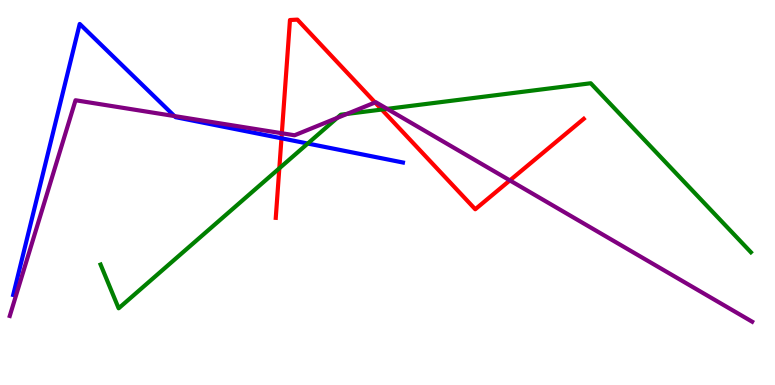[{'lines': ['blue', 'red'], 'intersections': [{'x': 3.63, 'y': 6.41}]}, {'lines': ['green', 'red'], 'intersections': [{'x': 3.6, 'y': 5.63}, {'x': 4.93, 'y': 7.15}]}, {'lines': ['purple', 'red'], 'intersections': [{'x': 3.64, 'y': 6.54}, {'x': 4.84, 'y': 7.34}, {'x': 6.58, 'y': 5.31}]}, {'lines': ['blue', 'green'], 'intersections': [{'x': 3.97, 'y': 6.27}]}, {'lines': ['blue', 'purple'], 'intersections': [{'x': 2.25, 'y': 6.99}]}, {'lines': ['green', 'purple'], 'intersections': [{'x': 4.35, 'y': 6.94}, {'x': 4.48, 'y': 7.04}, {'x': 5.0, 'y': 7.17}]}]